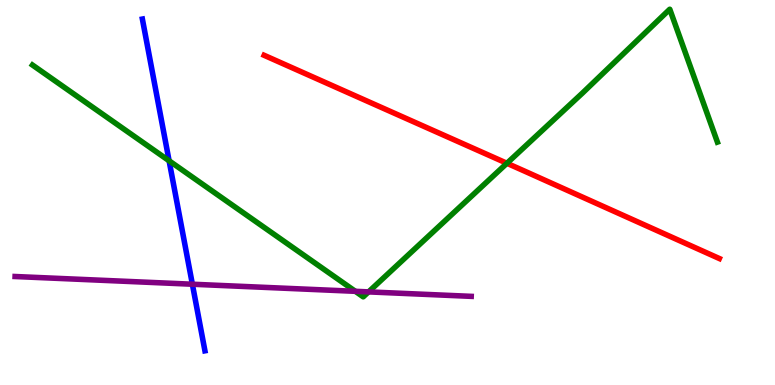[{'lines': ['blue', 'red'], 'intersections': []}, {'lines': ['green', 'red'], 'intersections': [{'x': 6.54, 'y': 5.76}]}, {'lines': ['purple', 'red'], 'intersections': []}, {'lines': ['blue', 'green'], 'intersections': [{'x': 2.18, 'y': 5.82}]}, {'lines': ['blue', 'purple'], 'intersections': [{'x': 2.48, 'y': 2.62}]}, {'lines': ['green', 'purple'], 'intersections': [{'x': 4.59, 'y': 2.43}, {'x': 4.76, 'y': 2.42}]}]